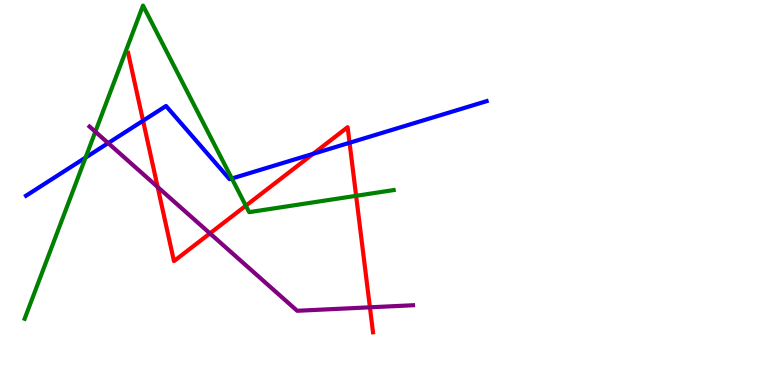[{'lines': ['blue', 'red'], 'intersections': [{'x': 1.85, 'y': 6.86}, {'x': 4.04, 'y': 6.0}, {'x': 4.51, 'y': 6.29}]}, {'lines': ['green', 'red'], 'intersections': [{'x': 3.17, 'y': 4.66}, {'x': 4.6, 'y': 4.91}]}, {'lines': ['purple', 'red'], 'intersections': [{'x': 2.03, 'y': 5.14}, {'x': 2.71, 'y': 3.94}, {'x': 4.77, 'y': 2.02}]}, {'lines': ['blue', 'green'], 'intersections': [{'x': 1.1, 'y': 5.91}, {'x': 2.99, 'y': 5.36}]}, {'lines': ['blue', 'purple'], 'intersections': [{'x': 1.4, 'y': 6.28}]}, {'lines': ['green', 'purple'], 'intersections': [{'x': 1.23, 'y': 6.58}]}]